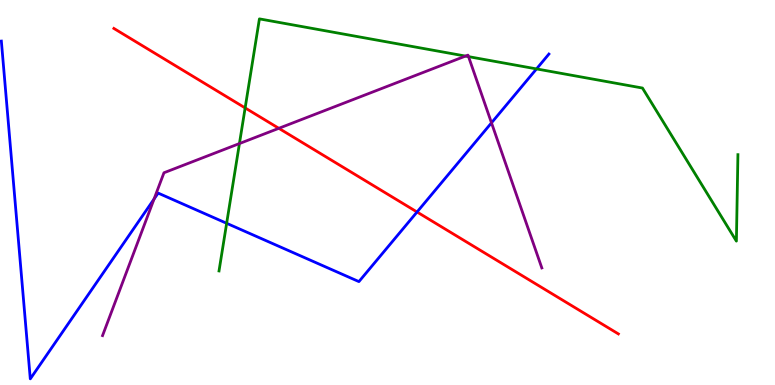[{'lines': ['blue', 'red'], 'intersections': [{'x': 5.38, 'y': 4.49}]}, {'lines': ['green', 'red'], 'intersections': [{'x': 3.16, 'y': 7.2}]}, {'lines': ['purple', 'red'], 'intersections': [{'x': 3.6, 'y': 6.67}]}, {'lines': ['blue', 'green'], 'intersections': [{'x': 2.92, 'y': 4.2}, {'x': 6.92, 'y': 8.21}]}, {'lines': ['blue', 'purple'], 'intersections': [{'x': 1.99, 'y': 4.83}, {'x': 6.34, 'y': 6.81}]}, {'lines': ['green', 'purple'], 'intersections': [{'x': 3.09, 'y': 6.27}, {'x': 6.01, 'y': 8.54}, {'x': 6.05, 'y': 8.53}]}]